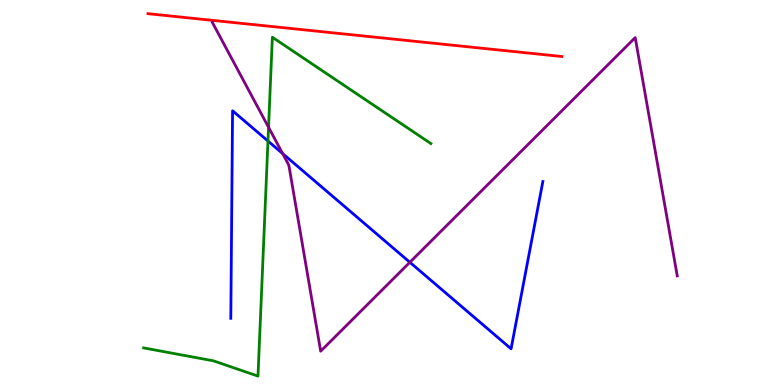[{'lines': ['blue', 'red'], 'intersections': []}, {'lines': ['green', 'red'], 'intersections': []}, {'lines': ['purple', 'red'], 'intersections': []}, {'lines': ['blue', 'green'], 'intersections': [{'x': 3.46, 'y': 6.34}]}, {'lines': ['blue', 'purple'], 'intersections': [{'x': 3.65, 'y': 6.01}, {'x': 5.29, 'y': 3.19}]}, {'lines': ['green', 'purple'], 'intersections': [{'x': 3.47, 'y': 6.69}]}]